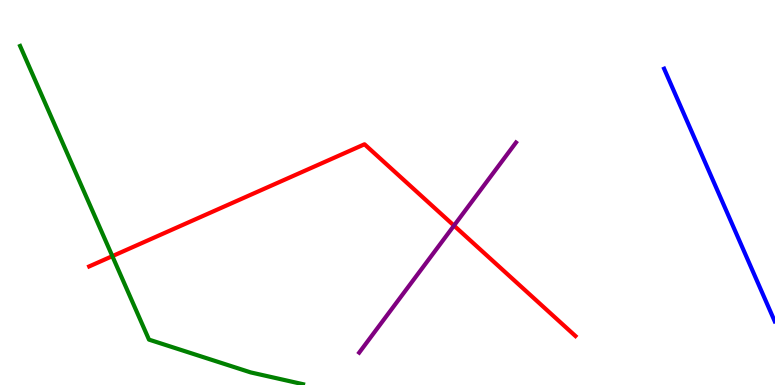[{'lines': ['blue', 'red'], 'intersections': []}, {'lines': ['green', 'red'], 'intersections': [{'x': 1.45, 'y': 3.35}]}, {'lines': ['purple', 'red'], 'intersections': [{'x': 5.86, 'y': 4.14}]}, {'lines': ['blue', 'green'], 'intersections': []}, {'lines': ['blue', 'purple'], 'intersections': []}, {'lines': ['green', 'purple'], 'intersections': []}]